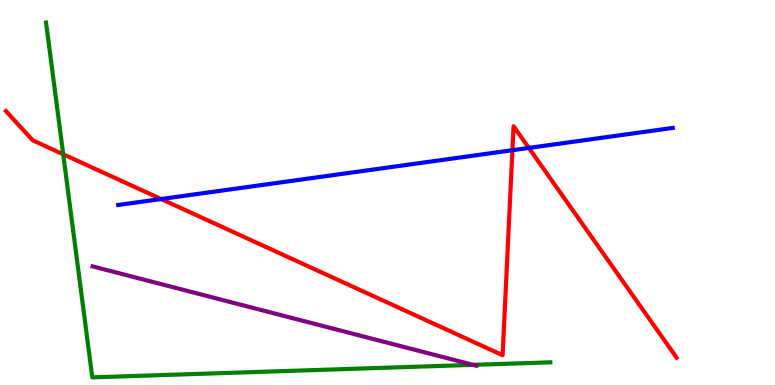[{'lines': ['blue', 'red'], 'intersections': [{'x': 2.08, 'y': 4.83}, {'x': 6.61, 'y': 6.1}, {'x': 6.82, 'y': 6.16}]}, {'lines': ['green', 'red'], 'intersections': [{'x': 0.816, 'y': 5.99}]}, {'lines': ['purple', 'red'], 'intersections': []}, {'lines': ['blue', 'green'], 'intersections': []}, {'lines': ['blue', 'purple'], 'intersections': []}, {'lines': ['green', 'purple'], 'intersections': [{'x': 6.1, 'y': 0.523}]}]